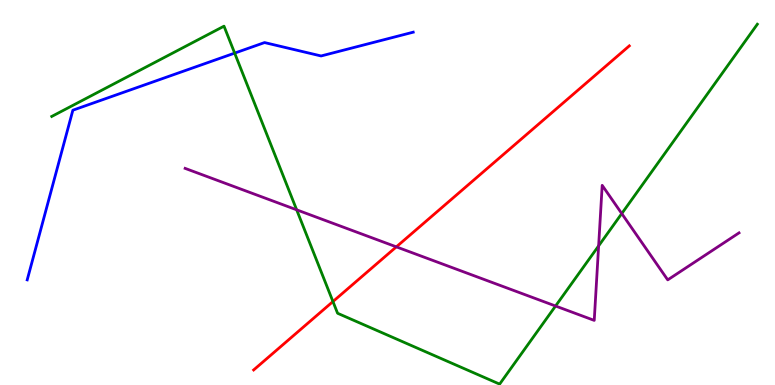[{'lines': ['blue', 'red'], 'intersections': []}, {'lines': ['green', 'red'], 'intersections': [{'x': 4.3, 'y': 2.17}]}, {'lines': ['purple', 'red'], 'intersections': [{'x': 5.11, 'y': 3.59}]}, {'lines': ['blue', 'green'], 'intersections': [{'x': 3.03, 'y': 8.62}]}, {'lines': ['blue', 'purple'], 'intersections': []}, {'lines': ['green', 'purple'], 'intersections': [{'x': 3.83, 'y': 4.55}, {'x': 7.17, 'y': 2.05}, {'x': 7.72, 'y': 3.61}, {'x': 8.02, 'y': 4.45}]}]